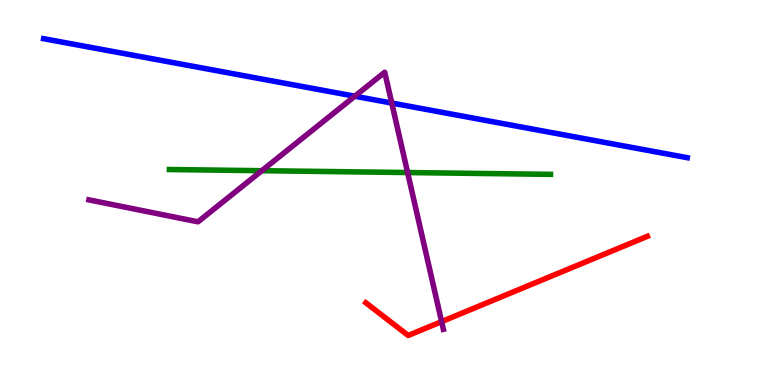[{'lines': ['blue', 'red'], 'intersections': []}, {'lines': ['green', 'red'], 'intersections': []}, {'lines': ['purple', 'red'], 'intersections': [{'x': 5.7, 'y': 1.65}]}, {'lines': ['blue', 'green'], 'intersections': []}, {'lines': ['blue', 'purple'], 'intersections': [{'x': 4.58, 'y': 7.5}, {'x': 5.05, 'y': 7.32}]}, {'lines': ['green', 'purple'], 'intersections': [{'x': 3.38, 'y': 5.57}, {'x': 5.26, 'y': 5.52}]}]